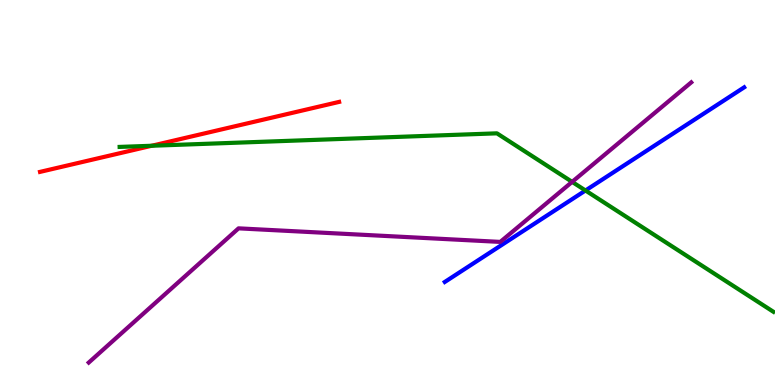[{'lines': ['blue', 'red'], 'intersections': []}, {'lines': ['green', 'red'], 'intersections': [{'x': 1.96, 'y': 6.21}]}, {'lines': ['purple', 'red'], 'intersections': []}, {'lines': ['blue', 'green'], 'intersections': [{'x': 7.55, 'y': 5.05}]}, {'lines': ['blue', 'purple'], 'intersections': []}, {'lines': ['green', 'purple'], 'intersections': [{'x': 7.38, 'y': 5.28}]}]